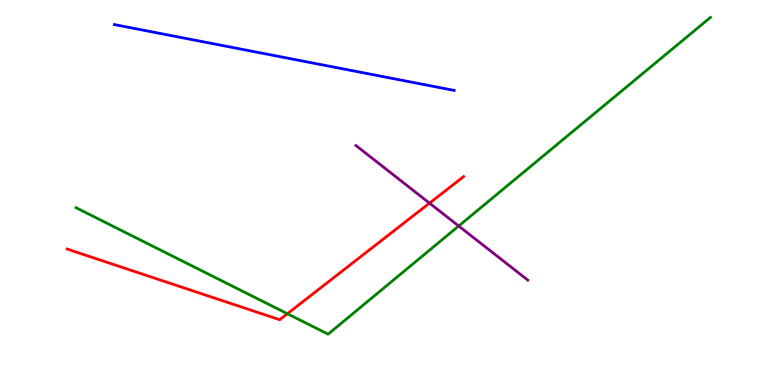[{'lines': ['blue', 'red'], 'intersections': []}, {'lines': ['green', 'red'], 'intersections': [{'x': 3.71, 'y': 1.85}]}, {'lines': ['purple', 'red'], 'intersections': [{'x': 5.54, 'y': 4.72}]}, {'lines': ['blue', 'green'], 'intersections': []}, {'lines': ['blue', 'purple'], 'intersections': []}, {'lines': ['green', 'purple'], 'intersections': [{'x': 5.92, 'y': 4.13}]}]